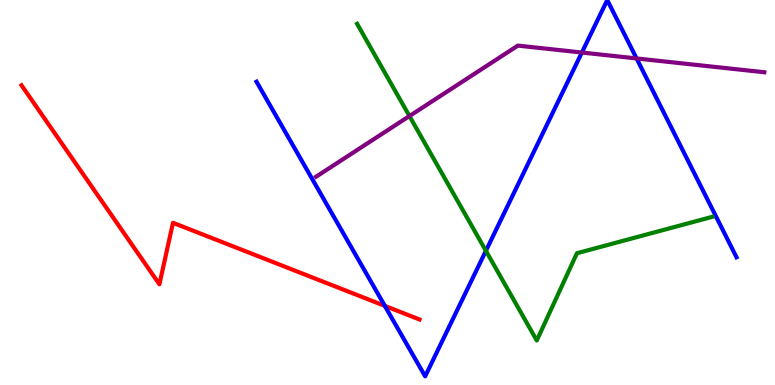[{'lines': ['blue', 'red'], 'intersections': [{'x': 4.97, 'y': 2.05}]}, {'lines': ['green', 'red'], 'intersections': []}, {'lines': ['purple', 'red'], 'intersections': []}, {'lines': ['blue', 'green'], 'intersections': [{'x': 6.27, 'y': 3.49}]}, {'lines': ['blue', 'purple'], 'intersections': [{'x': 7.51, 'y': 8.64}, {'x': 8.21, 'y': 8.48}]}, {'lines': ['green', 'purple'], 'intersections': [{'x': 5.28, 'y': 6.99}]}]